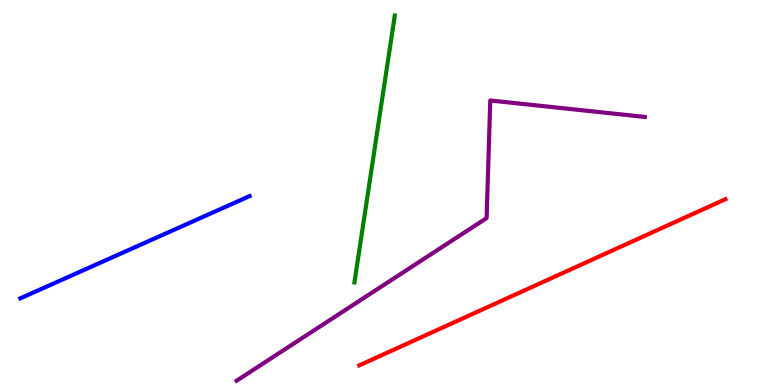[{'lines': ['blue', 'red'], 'intersections': []}, {'lines': ['green', 'red'], 'intersections': []}, {'lines': ['purple', 'red'], 'intersections': []}, {'lines': ['blue', 'green'], 'intersections': []}, {'lines': ['blue', 'purple'], 'intersections': []}, {'lines': ['green', 'purple'], 'intersections': []}]